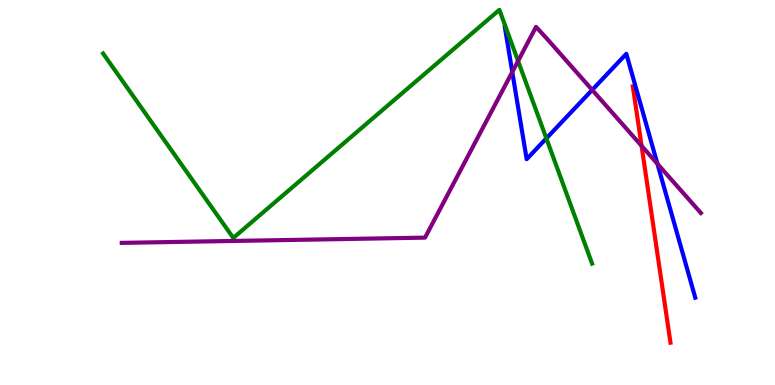[{'lines': ['blue', 'red'], 'intersections': []}, {'lines': ['green', 'red'], 'intersections': []}, {'lines': ['purple', 'red'], 'intersections': [{'x': 8.28, 'y': 6.21}]}, {'lines': ['blue', 'green'], 'intersections': [{'x': 7.05, 'y': 6.41}]}, {'lines': ['blue', 'purple'], 'intersections': [{'x': 6.61, 'y': 8.13}, {'x': 7.64, 'y': 7.66}, {'x': 8.48, 'y': 5.75}]}, {'lines': ['green', 'purple'], 'intersections': [{'x': 6.68, 'y': 8.42}]}]